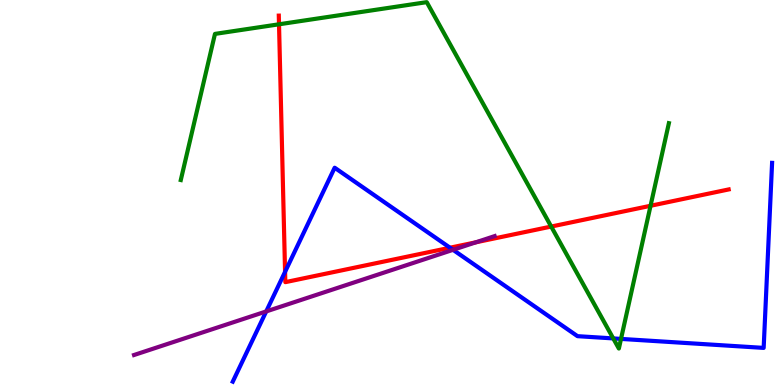[{'lines': ['blue', 'red'], 'intersections': [{'x': 3.68, 'y': 2.94}, {'x': 5.81, 'y': 3.57}]}, {'lines': ['green', 'red'], 'intersections': [{'x': 3.6, 'y': 9.37}, {'x': 7.11, 'y': 4.12}, {'x': 8.39, 'y': 4.66}]}, {'lines': ['purple', 'red'], 'intersections': [{'x': 6.14, 'y': 3.71}]}, {'lines': ['blue', 'green'], 'intersections': [{'x': 7.91, 'y': 1.21}, {'x': 8.01, 'y': 1.2}]}, {'lines': ['blue', 'purple'], 'intersections': [{'x': 3.44, 'y': 1.91}, {'x': 5.85, 'y': 3.51}]}, {'lines': ['green', 'purple'], 'intersections': []}]